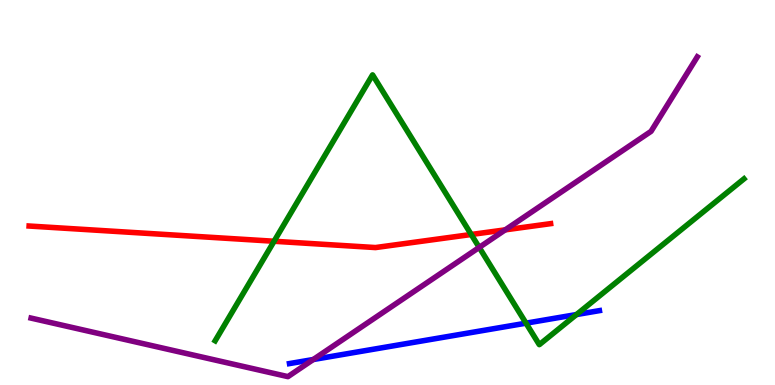[{'lines': ['blue', 'red'], 'intersections': []}, {'lines': ['green', 'red'], 'intersections': [{'x': 3.54, 'y': 3.73}, {'x': 6.08, 'y': 3.91}]}, {'lines': ['purple', 'red'], 'intersections': [{'x': 6.52, 'y': 4.03}]}, {'lines': ['blue', 'green'], 'intersections': [{'x': 6.79, 'y': 1.61}, {'x': 7.44, 'y': 1.83}]}, {'lines': ['blue', 'purple'], 'intersections': [{'x': 4.04, 'y': 0.662}]}, {'lines': ['green', 'purple'], 'intersections': [{'x': 6.18, 'y': 3.57}]}]